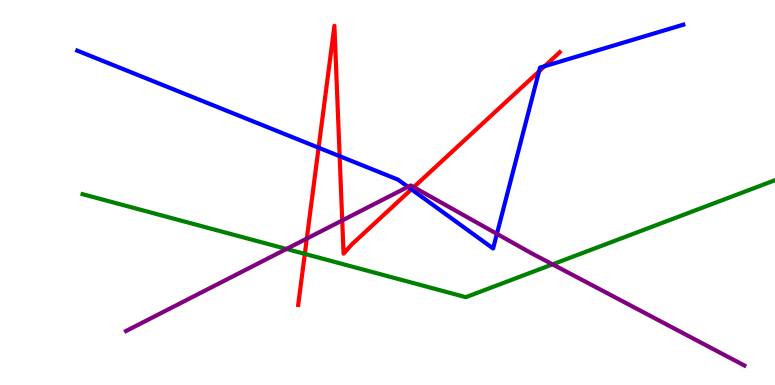[{'lines': ['blue', 'red'], 'intersections': [{'x': 4.11, 'y': 6.16}, {'x': 4.38, 'y': 5.94}, {'x': 5.31, 'y': 5.08}, {'x': 6.96, 'y': 8.15}, {'x': 7.03, 'y': 8.28}]}, {'lines': ['green', 'red'], 'intersections': [{'x': 3.93, 'y': 3.41}]}, {'lines': ['purple', 'red'], 'intersections': [{'x': 3.96, 'y': 3.8}, {'x': 4.42, 'y': 4.27}, {'x': 5.34, 'y': 5.14}]}, {'lines': ['blue', 'green'], 'intersections': []}, {'lines': ['blue', 'purple'], 'intersections': [{'x': 5.26, 'y': 5.15}, {'x': 6.41, 'y': 3.93}]}, {'lines': ['green', 'purple'], 'intersections': [{'x': 3.7, 'y': 3.53}, {'x': 7.13, 'y': 3.13}]}]